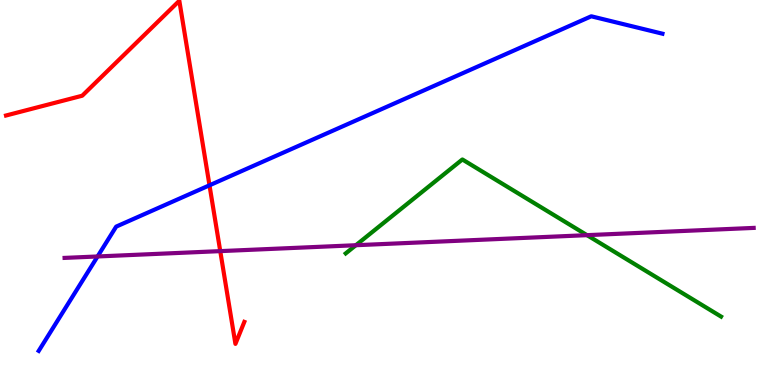[{'lines': ['blue', 'red'], 'intersections': [{'x': 2.7, 'y': 5.19}]}, {'lines': ['green', 'red'], 'intersections': []}, {'lines': ['purple', 'red'], 'intersections': [{'x': 2.84, 'y': 3.48}]}, {'lines': ['blue', 'green'], 'intersections': []}, {'lines': ['blue', 'purple'], 'intersections': [{'x': 1.26, 'y': 3.34}]}, {'lines': ['green', 'purple'], 'intersections': [{'x': 4.59, 'y': 3.63}, {'x': 7.57, 'y': 3.89}]}]